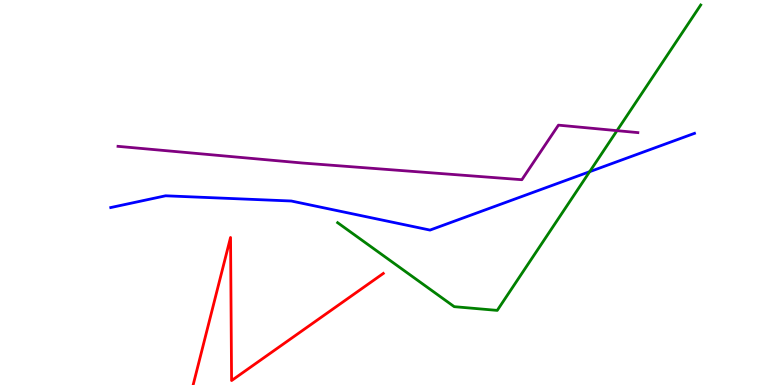[{'lines': ['blue', 'red'], 'intersections': []}, {'lines': ['green', 'red'], 'intersections': []}, {'lines': ['purple', 'red'], 'intersections': []}, {'lines': ['blue', 'green'], 'intersections': [{'x': 7.61, 'y': 5.54}]}, {'lines': ['blue', 'purple'], 'intersections': []}, {'lines': ['green', 'purple'], 'intersections': [{'x': 7.96, 'y': 6.61}]}]